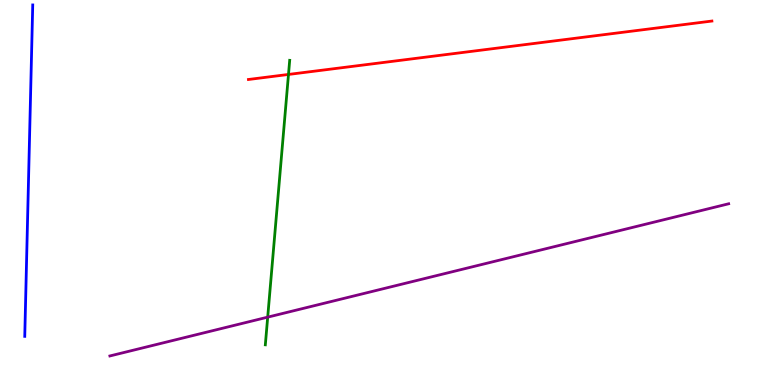[{'lines': ['blue', 'red'], 'intersections': []}, {'lines': ['green', 'red'], 'intersections': [{'x': 3.72, 'y': 8.07}]}, {'lines': ['purple', 'red'], 'intersections': []}, {'lines': ['blue', 'green'], 'intersections': []}, {'lines': ['blue', 'purple'], 'intersections': []}, {'lines': ['green', 'purple'], 'intersections': [{'x': 3.45, 'y': 1.76}]}]